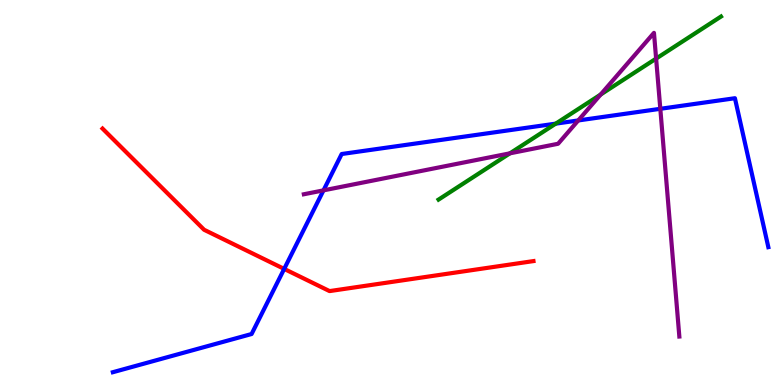[{'lines': ['blue', 'red'], 'intersections': [{'x': 3.67, 'y': 3.02}]}, {'lines': ['green', 'red'], 'intersections': []}, {'lines': ['purple', 'red'], 'intersections': []}, {'lines': ['blue', 'green'], 'intersections': [{'x': 7.17, 'y': 6.79}]}, {'lines': ['blue', 'purple'], 'intersections': [{'x': 4.17, 'y': 5.06}, {'x': 7.46, 'y': 6.87}, {'x': 8.52, 'y': 7.17}]}, {'lines': ['green', 'purple'], 'intersections': [{'x': 6.58, 'y': 6.02}, {'x': 7.75, 'y': 7.54}, {'x': 8.47, 'y': 8.48}]}]